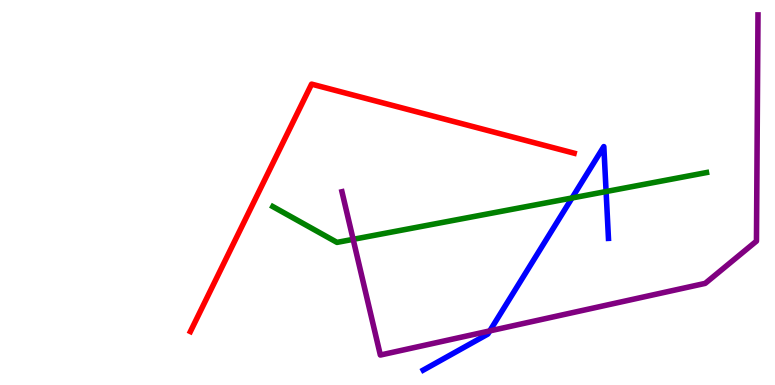[{'lines': ['blue', 'red'], 'intersections': []}, {'lines': ['green', 'red'], 'intersections': []}, {'lines': ['purple', 'red'], 'intersections': []}, {'lines': ['blue', 'green'], 'intersections': [{'x': 7.38, 'y': 4.86}, {'x': 7.82, 'y': 5.03}]}, {'lines': ['blue', 'purple'], 'intersections': [{'x': 6.32, 'y': 1.41}]}, {'lines': ['green', 'purple'], 'intersections': [{'x': 4.56, 'y': 3.78}]}]